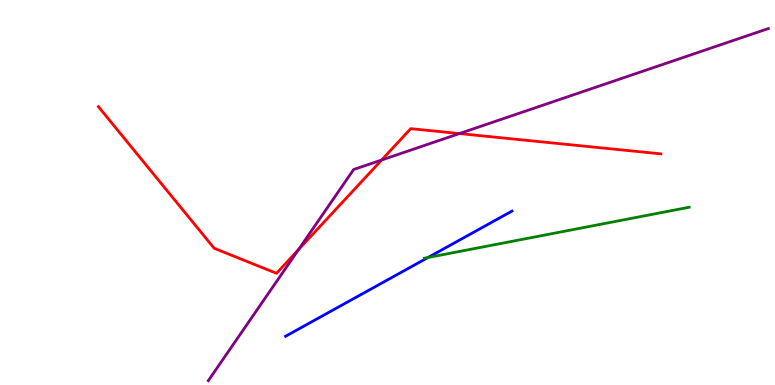[{'lines': ['blue', 'red'], 'intersections': []}, {'lines': ['green', 'red'], 'intersections': []}, {'lines': ['purple', 'red'], 'intersections': [{'x': 3.85, 'y': 3.52}, {'x': 4.92, 'y': 5.84}, {'x': 5.93, 'y': 6.53}]}, {'lines': ['blue', 'green'], 'intersections': [{'x': 5.52, 'y': 3.31}]}, {'lines': ['blue', 'purple'], 'intersections': []}, {'lines': ['green', 'purple'], 'intersections': []}]